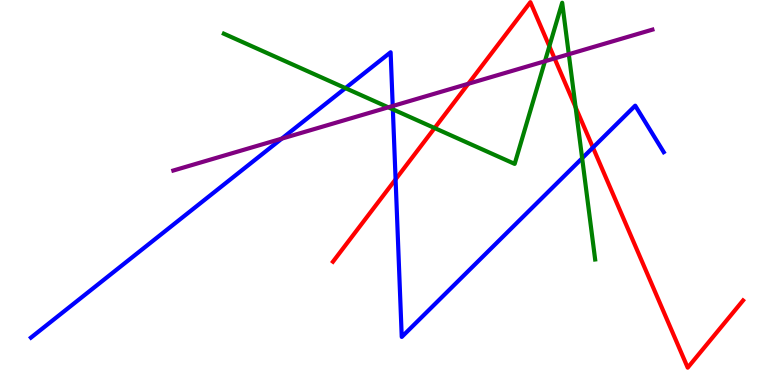[{'lines': ['blue', 'red'], 'intersections': [{'x': 5.1, 'y': 5.34}, {'x': 7.65, 'y': 6.17}]}, {'lines': ['green', 'red'], 'intersections': [{'x': 5.61, 'y': 6.67}, {'x': 7.09, 'y': 8.8}, {'x': 7.43, 'y': 7.21}]}, {'lines': ['purple', 'red'], 'intersections': [{'x': 6.04, 'y': 7.82}, {'x': 7.16, 'y': 8.48}]}, {'lines': ['blue', 'green'], 'intersections': [{'x': 4.46, 'y': 7.71}, {'x': 5.07, 'y': 7.16}, {'x': 7.51, 'y': 5.89}]}, {'lines': ['blue', 'purple'], 'intersections': [{'x': 3.64, 'y': 6.4}, {'x': 5.07, 'y': 7.25}]}, {'lines': ['green', 'purple'], 'intersections': [{'x': 5.01, 'y': 7.21}, {'x': 7.03, 'y': 8.41}, {'x': 7.34, 'y': 8.59}]}]